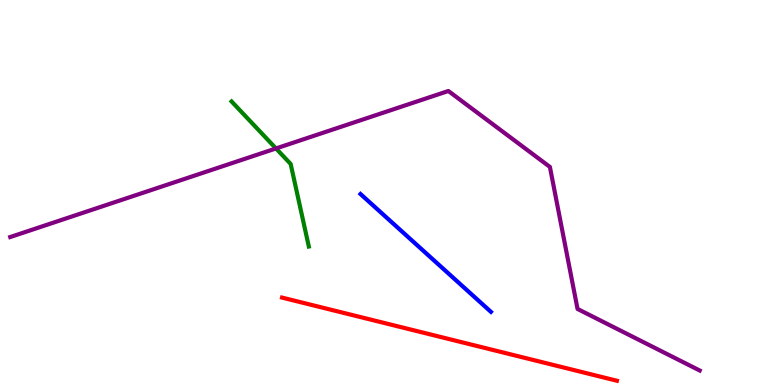[{'lines': ['blue', 'red'], 'intersections': []}, {'lines': ['green', 'red'], 'intersections': []}, {'lines': ['purple', 'red'], 'intersections': []}, {'lines': ['blue', 'green'], 'intersections': []}, {'lines': ['blue', 'purple'], 'intersections': []}, {'lines': ['green', 'purple'], 'intersections': [{'x': 3.56, 'y': 6.14}]}]